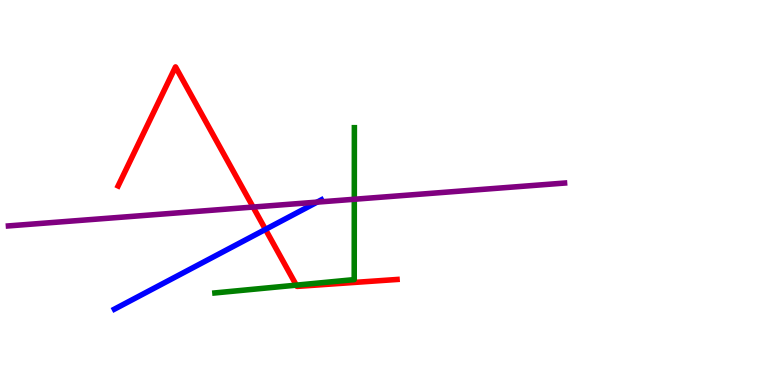[{'lines': ['blue', 'red'], 'intersections': [{'x': 3.43, 'y': 4.04}]}, {'lines': ['green', 'red'], 'intersections': [{'x': 3.82, 'y': 2.59}]}, {'lines': ['purple', 'red'], 'intersections': [{'x': 3.27, 'y': 4.62}]}, {'lines': ['blue', 'green'], 'intersections': []}, {'lines': ['blue', 'purple'], 'intersections': [{'x': 4.09, 'y': 4.75}]}, {'lines': ['green', 'purple'], 'intersections': [{'x': 4.57, 'y': 4.82}]}]